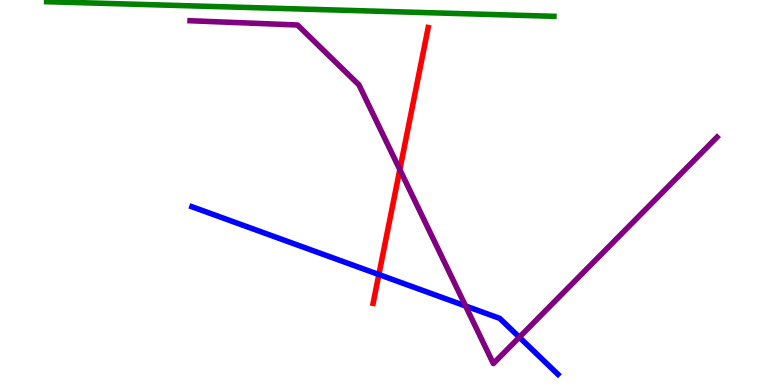[{'lines': ['blue', 'red'], 'intersections': [{'x': 4.89, 'y': 2.87}]}, {'lines': ['green', 'red'], 'intersections': []}, {'lines': ['purple', 'red'], 'intersections': [{'x': 5.16, 'y': 5.59}]}, {'lines': ['blue', 'green'], 'intersections': []}, {'lines': ['blue', 'purple'], 'intersections': [{'x': 6.01, 'y': 2.05}, {'x': 6.7, 'y': 1.24}]}, {'lines': ['green', 'purple'], 'intersections': []}]